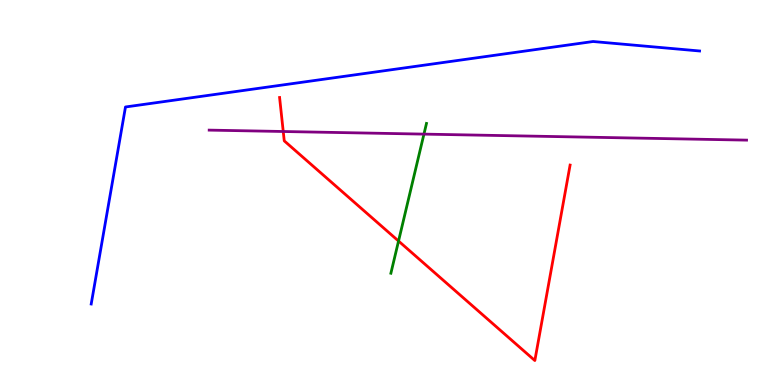[{'lines': ['blue', 'red'], 'intersections': []}, {'lines': ['green', 'red'], 'intersections': [{'x': 5.14, 'y': 3.74}]}, {'lines': ['purple', 'red'], 'intersections': [{'x': 3.65, 'y': 6.58}]}, {'lines': ['blue', 'green'], 'intersections': []}, {'lines': ['blue', 'purple'], 'intersections': []}, {'lines': ['green', 'purple'], 'intersections': [{'x': 5.47, 'y': 6.52}]}]